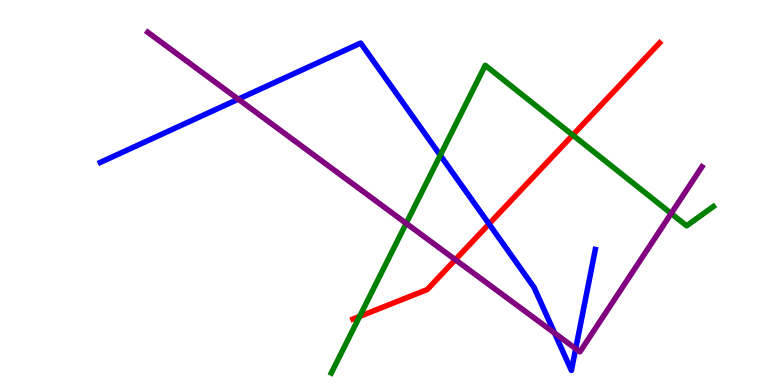[{'lines': ['blue', 'red'], 'intersections': [{'x': 6.31, 'y': 4.18}]}, {'lines': ['green', 'red'], 'intersections': [{'x': 4.64, 'y': 1.78}, {'x': 7.39, 'y': 6.49}]}, {'lines': ['purple', 'red'], 'intersections': [{'x': 5.88, 'y': 3.25}]}, {'lines': ['blue', 'green'], 'intersections': [{'x': 5.68, 'y': 5.97}]}, {'lines': ['blue', 'purple'], 'intersections': [{'x': 3.07, 'y': 7.42}, {'x': 7.16, 'y': 1.35}, {'x': 7.43, 'y': 0.943}]}, {'lines': ['green', 'purple'], 'intersections': [{'x': 5.24, 'y': 4.2}, {'x': 8.66, 'y': 4.45}]}]